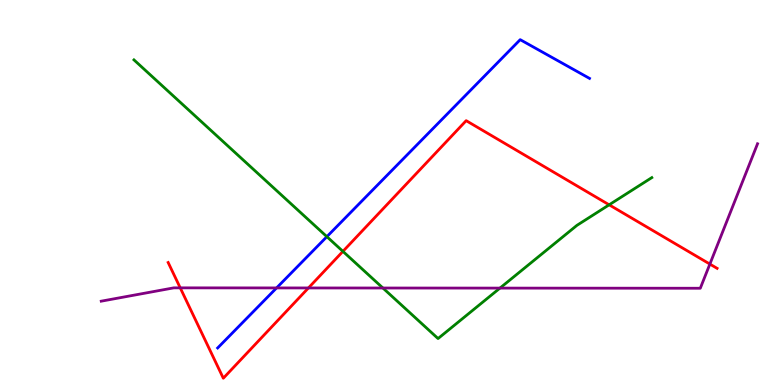[{'lines': ['blue', 'red'], 'intersections': []}, {'lines': ['green', 'red'], 'intersections': [{'x': 4.42, 'y': 3.47}, {'x': 7.86, 'y': 4.68}]}, {'lines': ['purple', 'red'], 'intersections': [{'x': 2.33, 'y': 2.52}, {'x': 3.98, 'y': 2.52}, {'x': 9.16, 'y': 3.14}]}, {'lines': ['blue', 'green'], 'intersections': [{'x': 4.22, 'y': 3.85}]}, {'lines': ['blue', 'purple'], 'intersections': [{'x': 3.57, 'y': 2.52}]}, {'lines': ['green', 'purple'], 'intersections': [{'x': 4.94, 'y': 2.52}, {'x': 6.45, 'y': 2.52}]}]